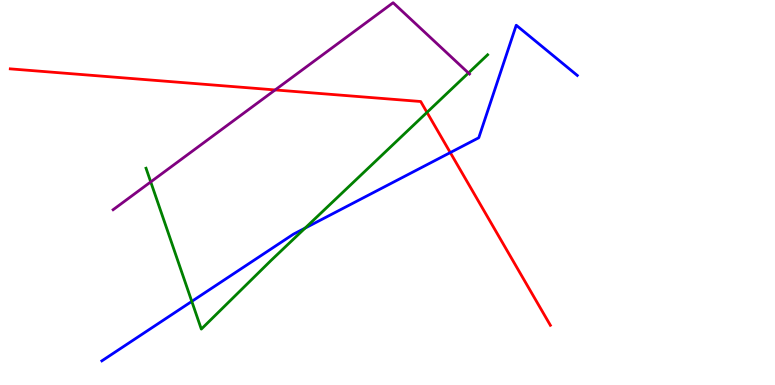[{'lines': ['blue', 'red'], 'intersections': [{'x': 5.81, 'y': 6.04}]}, {'lines': ['green', 'red'], 'intersections': [{'x': 5.51, 'y': 7.08}]}, {'lines': ['purple', 'red'], 'intersections': [{'x': 3.55, 'y': 7.66}]}, {'lines': ['blue', 'green'], 'intersections': [{'x': 2.47, 'y': 2.17}, {'x': 3.94, 'y': 4.08}]}, {'lines': ['blue', 'purple'], 'intersections': []}, {'lines': ['green', 'purple'], 'intersections': [{'x': 1.94, 'y': 5.28}, {'x': 6.04, 'y': 8.1}]}]